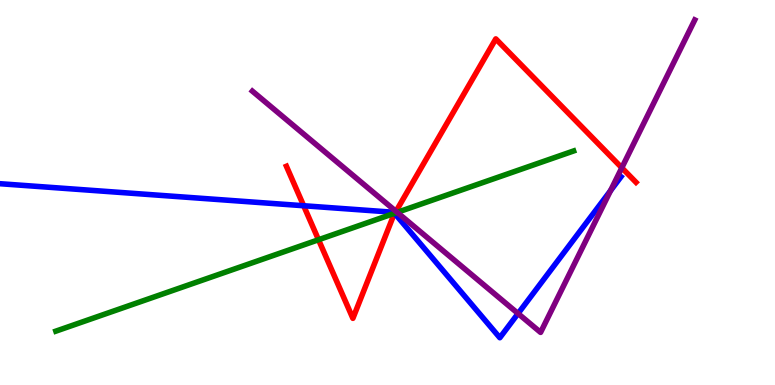[{'lines': ['blue', 'red'], 'intersections': [{'x': 3.92, 'y': 4.66}, {'x': 5.09, 'y': 4.45}]}, {'lines': ['green', 'red'], 'intersections': [{'x': 4.11, 'y': 3.77}, {'x': 5.1, 'y': 4.46}]}, {'lines': ['purple', 'red'], 'intersections': [{'x': 5.11, 'y': 4.51}, {'x': 8.02, 'y': 5.64}]}, {'lines': ['blue', 'green'], 'intersections': [{'x': 5.09, 'y': 4.46}]}, {'lines': ['blue', 'purple'], 'intersections': [{'x': 6.68, 'y': 1.86}, {'x': 7.88, 'y': 5.05}]}, {'lines': ['green', 'purple'], 'intersections': [{'x': 5.13, 'y': 4.48}]}]